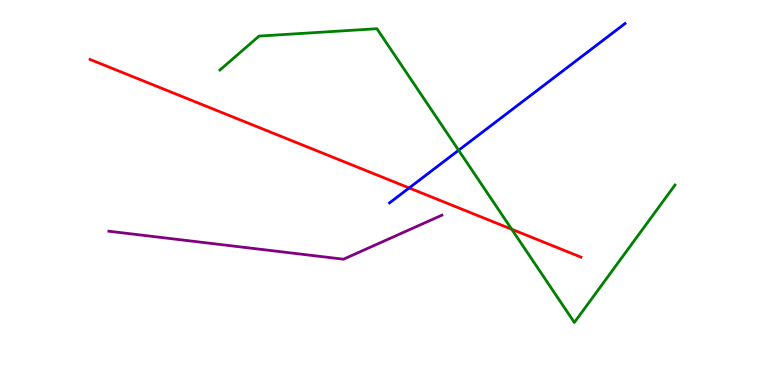[{'lines': ['blue', 'red'], 'intersections': [{'x': 5.28, 'y': 5.12}]}, {'lines': ['green', 'red'], 'intersections': [{'x': 6.6, 'y': 4.05}]}, {'lines': ['purple', 'red'], 'intersections': []}, {'lines': ['blue', 'green'], 'intersections': [{'x': 5.92, 'y': 6.1}]}, {'lines': ['blue', 'purple'], 'intersections': []}, {'lines': ['green', 'purple'], 'intersections': []}]